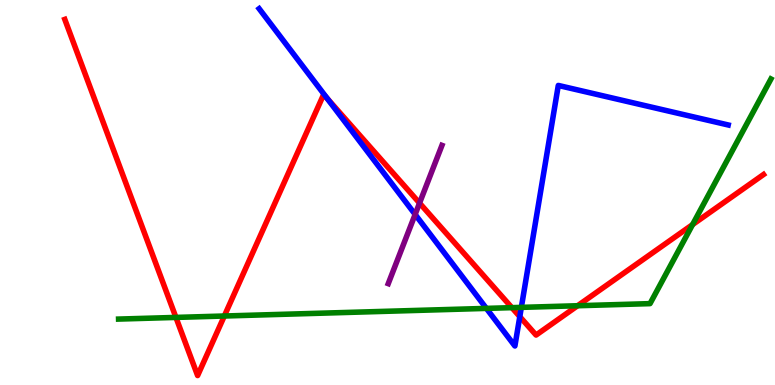[{'lines': ['blue', 'red'], 'intersections': [{'x': 4.22, 'y': 7.44}, {'x': 6.71, 'y': 1.78}]}, {'lines': ['green', 'red'], 'intersections': [{'x': 2.27, 'y': 1.76}, {'x': 2.89, 'y': 1.79}, {'x': 6.6, 'y': 2.01}, {'x': 7.45, 'y': 2.06}, {'x': 8.94, 'y': 4.17}]}, {'lines': ['purple', 'red'], 'intersections': [{'x': 5.41, 'y': 4.73}]}, {'lines': ['blue', 'green'], 'intersections': [{'x': 6.28, 'y': 1.99}, {'x': 6.73, 'y': 2.02}]}, {'lines': ['blue', 'purple'], 'intersections': [{'x': 5.36, 'y': 4.43}]}, {'lines': ['green', 'purple'], 'intersections': []}]